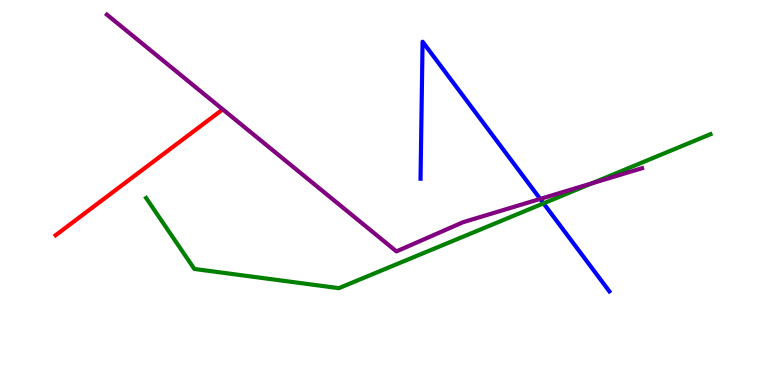[{'lines': ['blue', 'red'], 'intersections': []}, {'lines': ['green', 'red'], 'intersections': []}, {'lines': ['purple', 'red'], 'intersections': []}, {'lines': ['blue', 'green'], 'intersections': [{'x': 7.01, 'y': 4.72}]}, {'lines': ['blue', 'purple'], 'intersections': [{'x': 6.97, 'y': 4.83}]}, {'lines': ['green', 'purple'], 'intersections': [{'x': 7.64, 'y': 5.24}]}]